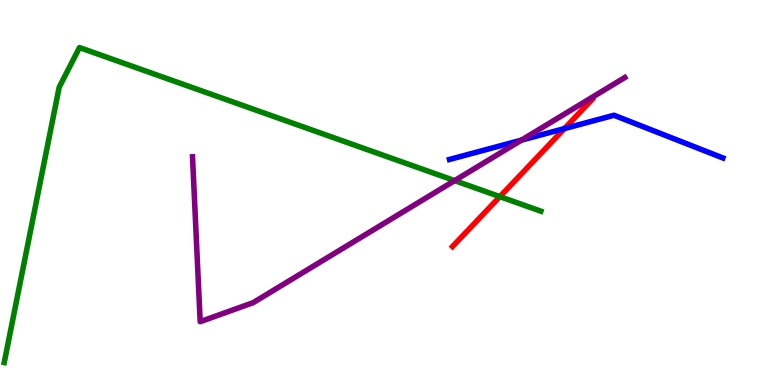[{'lines': ['blue', 'red'], 'intersections': [{'x': 7.28, 'y': 6.66}]}, {'lines': ['green', 'red'], 'intersections': [{'x': 6.45, 'y': 4.89}]}, {'lines': ['purple', 'red'], 'intersections': []}, {'lines': ['blue', 'green'], 'intersections': []}, {'lines': ['blue', 'purple'], 'intersections': [{'x': 6.73, 'y': 6.36}]}, {'lines': ['green', 'purple'], 'intersections': [{'x': 5.87, 'y': 5.31}]}]